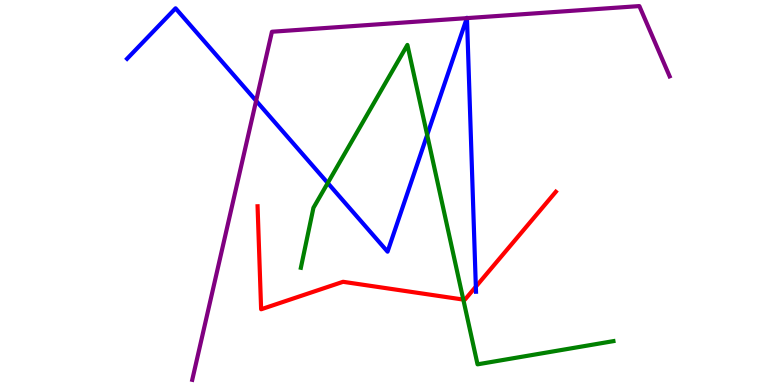[{'lines': ['blue', 'red'], 'intersections': [{'x': 6.14, 'y': 2.55}]}, {'lines': ['green', 'red'], 'intersections': [{'x': 5.98, 'y': 2.22}]}, {'lines': ['purple', 'red'], 'intersections': []}, {'lines': ['blue', 'green'], 'intersections': [{'x': 4.23, 'y': 5.25}, {'x': 5.51, 'y': 6.49}]}, {'lines': ['blue', 'purple'], 'intersections': [{'x': 3.3, 'y': 7.38}, {'x': 6.02, 'y': 9.53}, {'x': 6.03, 'y': 9.53}]}, {'lines': ['green', 'purple'], 'intersections': []}]